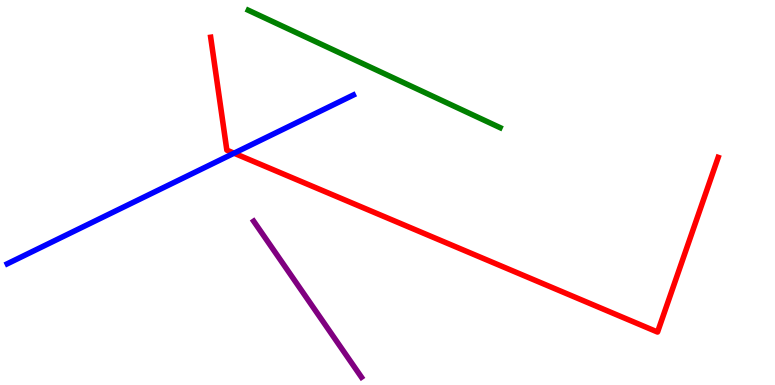[{'lines': ['blue', 'red'], 'intersections': [{'x': 3.02, 'y': 6.02}]}, {'lines': ['green', 'red'], 'intersections': []}, {'lines': ['purple', 'red'], 'intersections': []}, {'lines': ['blue', 'green'], 'intersections': []}, {'lines': ['blue', 'purple'], 'intersections': []}, {'lines': ['green', 'purple'], 'intersections': []}]